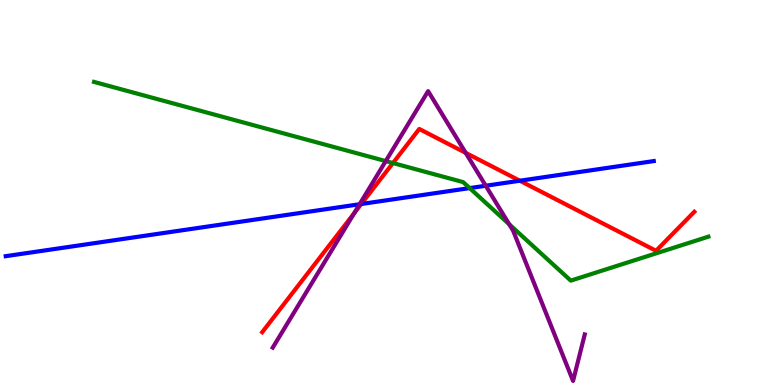[{'lines': ['blue', 'red'], 'intersections': [{'x': 4.66, 'y': 4.7}, {'x': 6.71, 'y': 5.31}]}, {'lines': ['green', 'red'], 'intersections': [{'x': 5.07, 'y': 5.76}]}, {'lines': ['purple', 'red'], 'intersections': [{'x': 4.57, 'y': 4.46}, {'x': 6.01, 'y': 6.03}]}, {'lines': ['blue', 'green'], 'intersections': [{'x': 6.06, 'y': 5.11}]}, {'lines': ['blue', 'purple'], 'intersections': [{'x': 4.64, 'y': 4.69}, {'x': 6.27, 'y': 5.18}]}, {'lines': ['green', 'purple'], 'intersections': [{'x': 4.98, 'y': 5.82}, {'x': 6.57, 'y': 4.17}]}]